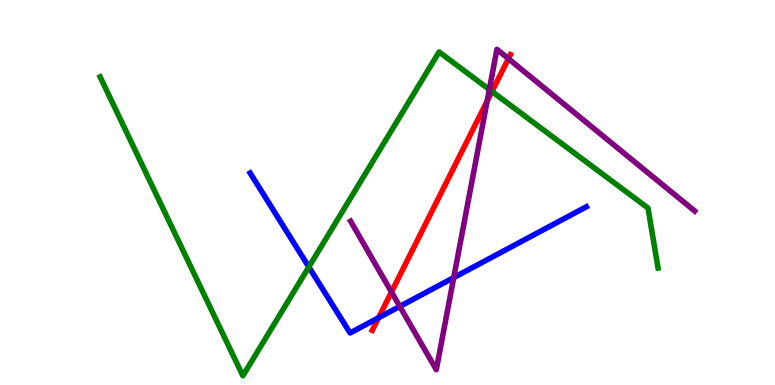[{'lines': ['blue', 'red'], 'intersections': [{'x': 4.88, 'y': 1.75}]}, {'lines': ['green', 'red'], 'intersections': [{'x': 6.35, 'y': 7.62}]}, {'lines': ['purple', 'red'], 'intersections': [{'x': 5.05, 'y': 2.42}, {'x': 6.29, 'y': 7.37}, {'x': 6.56, 'y': 8.48}]}, {'lines': ['blue', 'green'], 'intersections': [{'x': 3.99, 'y': 3.07}]}, {'lines': ['blue', 'purple'], 'intersections': [{'x': 5.16, 'y': 2.04}, {'x': 5.85, 'y': 2.79}]}, {'lines': ['green', 'purple'], 'intersections': [{'x': 6.31, 'y': 7.68}]}]